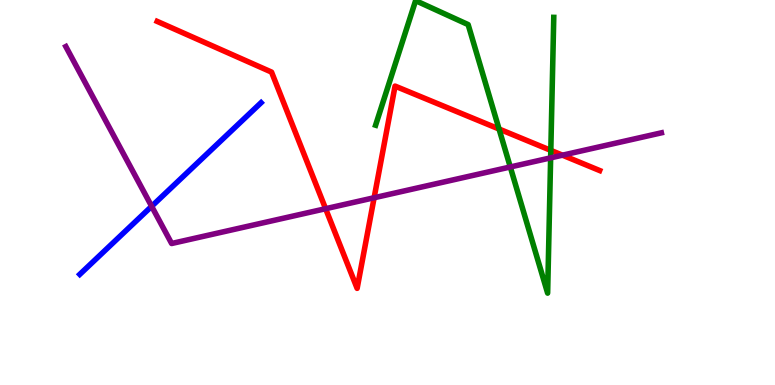[{'lines': ['blue', 'red'], 'intersections': []}, {'lines': ['green', 'red'], 'intersections': [{'x': 6.44, 'y': 6.65}, {'x': 7.11, 'y': 6.09}]}, {'lines': ['purple', 'red'], 'intersections': [{'x': 4.2, 'y': 4.58}, {'x': 4.83, 'y': 4.86}, {'x': 7.26, 'y': 5.97}]}, {'lines': ['blue', 'green'], 'intersections': []}, {'lines': ['blue', 'purple'], 'intersections': [{'x': 1.96, 'y': 4.64}]}, {'lines': ['green', 'purple'], 'intersections': [{'x': 6.58, 'y': 5.66}, {'x': 7.11, 'y': 5.9}]}]